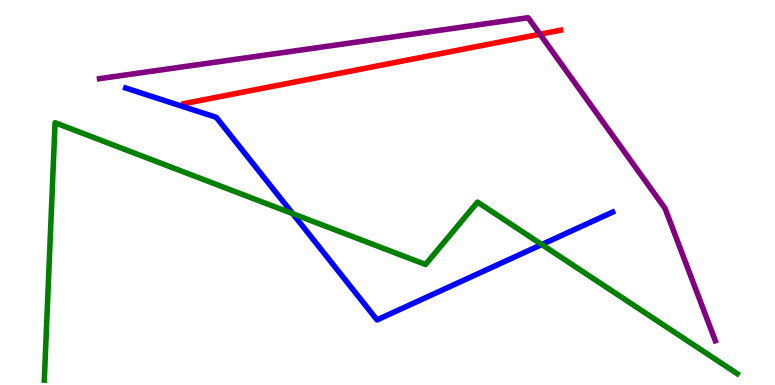[{'lines': ['blue', 'red'], 'intersections': []}, {'lines': ['green', 'red'], 'intersections': []}, {'lines': ['purple', 'red'], 'intersections': [{'x': 6.97, 'y': 9.11}]}, {'lines': ['blue', 'green'], 'intersections': [{'x': 3.78, 'y': 4.45}, {'x': 6.99, 'y': 3.65}]}, {'lines': ['blue', 'purple'], 'intersections': []}, {'lines': ['green', 'purple'], 'intersections': []}]